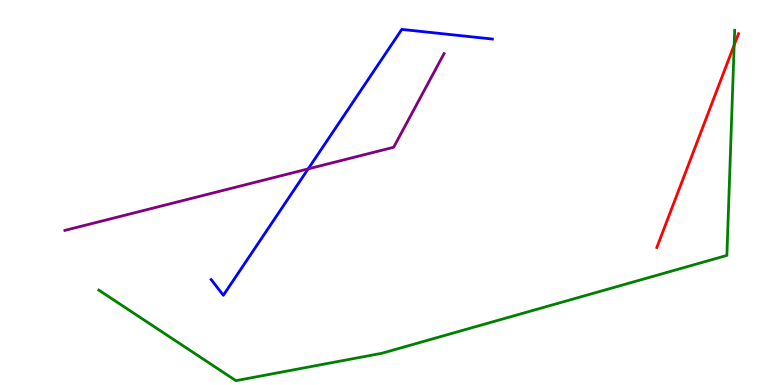[{'lines': ['blue', 'red'], 'intersections': []}, {'lines': ['green', 'red'], 'intersections': [{'x': 9.47, 'y': 8.83}]}, {'lines': ['purple', 'red'], 'intersections': []}, {'lines': ['blue', 'green'], 'intersections': []}, {'lines': ['blue', 'purple'], 'intersections': [{'x': 3.98, 'y': 5.61}]}, {'lines': ['green', 'purple'], 'intersections': []}]